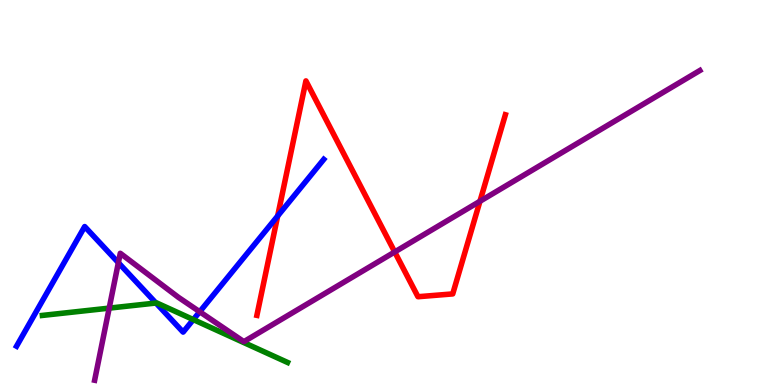[{'lines': ['blue', 'red'], 'intersections': [{'x': 3.58, 'y': 4.39}]}, {'lines': ['green', 'red'], 'intersections': []}, {'lines': ['purple', 'red'], 'intersections': [{'x': 5.09, 'y': 3.46}, {'x': 6.19, 'y': 4.77}]}, {'lines': ['blue', 'green'], 'intersections': [{'x': 2.01, 'y': 2.13}, {'x': 2.49, 'y': 1.7}]}, {'lines': ['blue', 'purple'], 'intersections': [{'x': 1.53, 'y': 3.18}, {'x': 2.58, 'y': 1.9}]}, {'lines': ['green', 'purple'], 'intersections': [{'x': 1.41, 'y': 2.0}]}]